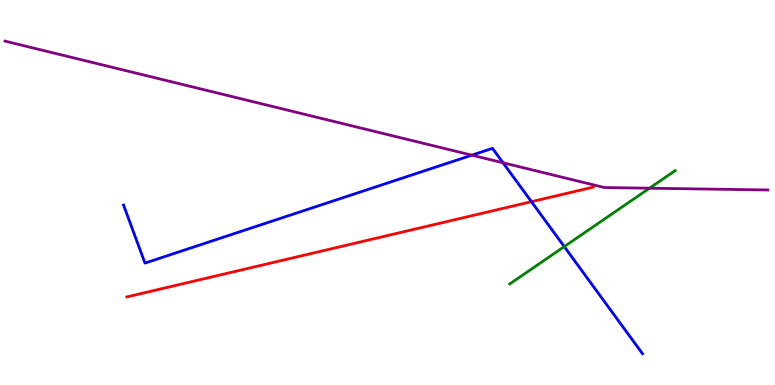[{'lines': ['blue', 'red'], 'intersections': [{'x': 6.86, 'y': 4.76}]}, {'lines': ['green', 'red'], 'intersections': []}, {'lines': ['purple', 'red'], 'intersections': []}, {'lines': ['blue', 'green'], 'intersections': [{'x': 7.28, 'y': 3.59}]}, {'lines': ['blue', 'purple'], 'intersections': [{'x': 6.09, 'y': 5.97}, {'x': 6.49, 'y': 5.77}]}, {'lines': ['green', 'purple'], 'intersections': [{'x': 8.38, 'y': 5.11}]}]